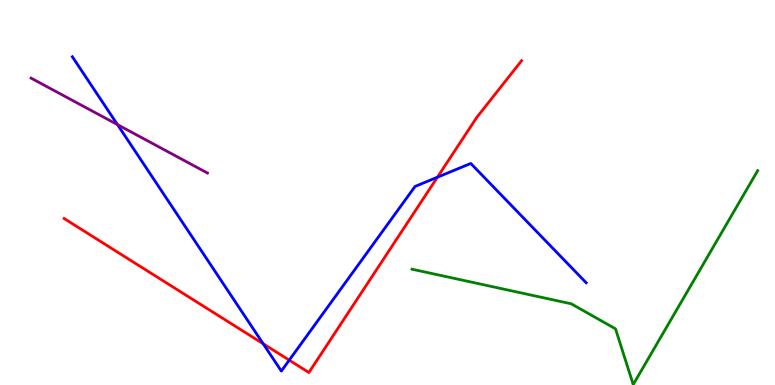[{'lines': ['blue', 'red'], 'intersections': [{'x': 3.4, 'y': 1.07}, {'x': 3.73, 'y': 0.645}, {'x': 5.64, 'y': 5.4}]}, {'lines': ['green', 'red'], 'intersections': []}, {'lines': ['purple', 'red'], 'intersections': []}, {'lines': ['blue', 'green'], 'intersections': []}, {'lines': ['blue', 'purple'], 'intersections': [{'x': 1.52, 'y': 6.76}]}, {'lines': ['green', 'purple'], 'intersections': []}]